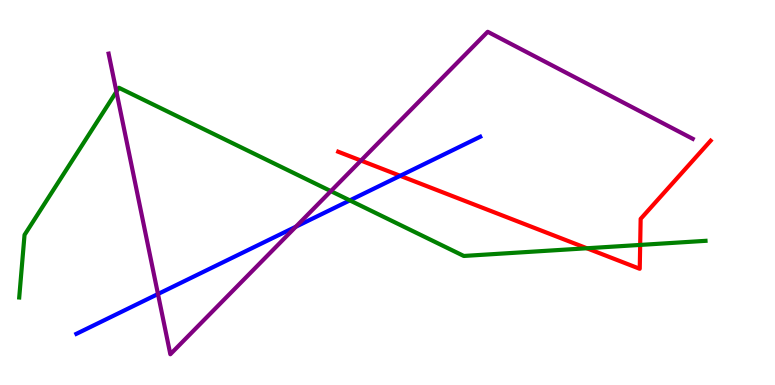[{'lines': ['blue', 'red'], 'intersections': [{'x': 5.16, 'y': 5.43}]}, {'lines': ['green', 'red'], 'intersections': [{'x': 7.57, 'y': 3.55}, {'x': 8.26, 'y': 3.64}]}, {'lines': ['purple', 'red'], 'intersections': [{'x': 4.66, 'y': 5.83}]}, {'lines': ['blue', 'green'], 'intersections': [{'x': 4.51, 'y': 4.8}]}, {'lines': ['blue', 'purple'], 'intersections': [{'x': 2.04, 'y': 2.36}, {'x': 3.82, 'y': 4.11}]}, {'lines': ['green', 'purple'], 'intersections': [{'x': 1.5, 'y': 7.62}, {'x': 4.27, 'y': 5.04}]}]